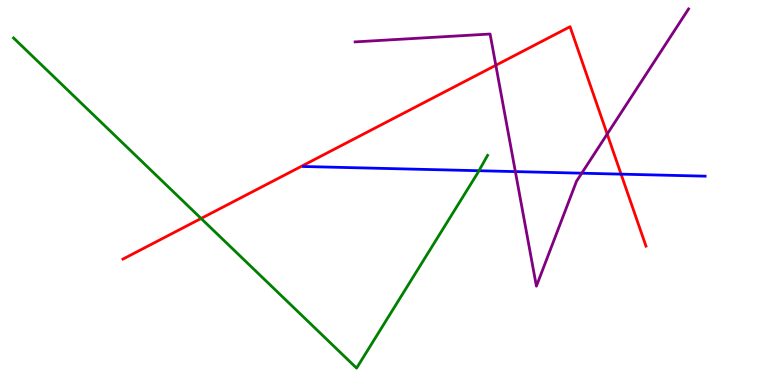[{'lines': ['blue', 'red'], 'intersections': [{'x': 8.01, 'y': 5.48}]}, {'lines': ['green', 'red'], 'intersections': [{'x': 2.59, 'y': 4.33}]}, {'lines': ['purple', 'red'], 'intersections': [{'x': 6.4, 'y': 8.3}, {'x': 7.83, 'y': 6.52}]}, {'lines': ['blue', 'green'], 'intersections': [{'x': 6.18, 'y': 5.57}]}, {'lines': ['blue', 'purple'], 'intersections': [{'x': 6.65, 'y': 5.54}, {'x': 7.51, 'y': 5.5}]}, {'lines': ['green', 'purple'], 'intersections': []}]